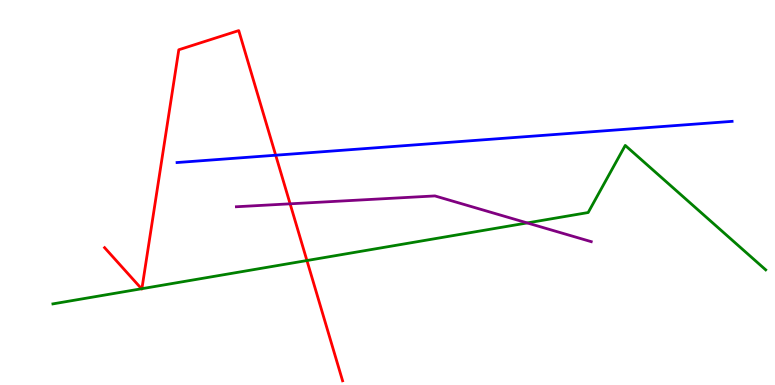[{'lines': ['blue', 'red'], 'intersections': [{'x': 3.56, 'y': 5.97}]}, {'lines': ['green', 'red'], 'intersections': [{'x': 1.83, 'y': 2.5}, {'x': 1.83, 'y': 2.5}, {'x': 3.96, 'y': 3.23}]}, {'lines': ['purple', 'red'], 'intersections': [{'x': 3.74, 'y': 4.71}]}, {'lines': ['blue', 'green'], 'intersections': []}, {'lines': ['blue', 'purple'], 'intersections': []}, {'lines': ['green', 'purple'], 'intersections': [{'x': 6.8, 'y': 4.21}]}]